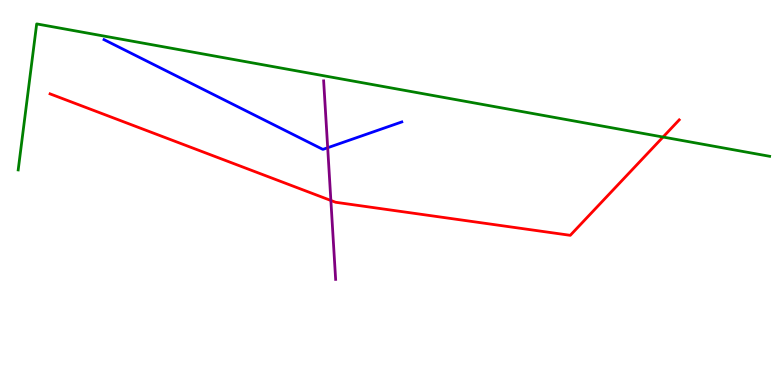[{'lines': ['blue', 'red'], 'intersections': []}, {'lines': ['green', 'red'], 'intersections': [{'x': 8.56, 'y': 6.44}]}, {'lines': ['purple', 'red'], 'intersections': [{'x': 4.27, 'y': 4.79}]}, {'lines': ['blue', 'green'], 'intersections': []}, {'lines': ['blue', 'purple'], 'intersections': [{'x': 4.23, 'y': 6.16}]}, {'lines': ['green', 'purple'], 'intersections': []}]